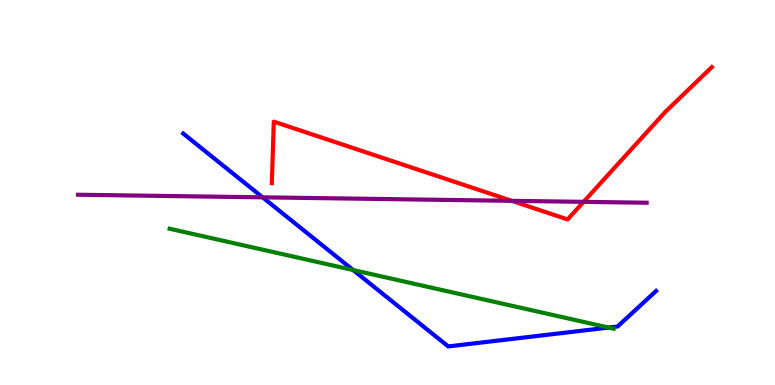[{'lines': ['blue', 'red'], 'intersections': []}, {'lines': ['green', 'red'], 'intersections': []}, {'lines': ['purple', 'red'], 'intersections': [{'x': 6.6, 'y': 4.78}, {'x': 7.53, 'y': 4.76}]}, {'lines': ['blue', 'green'], 'intersections': [{'x': 4.56, 'y': 2.99}, {'x': 7.85, 'y': 1.49}]}, {'lines': ['blue', 'purple'], 'intersections': [{'x': 3.39, 'y': 4.87}]}, {'lines': ['green', 'purple'], 'intersections': []}]